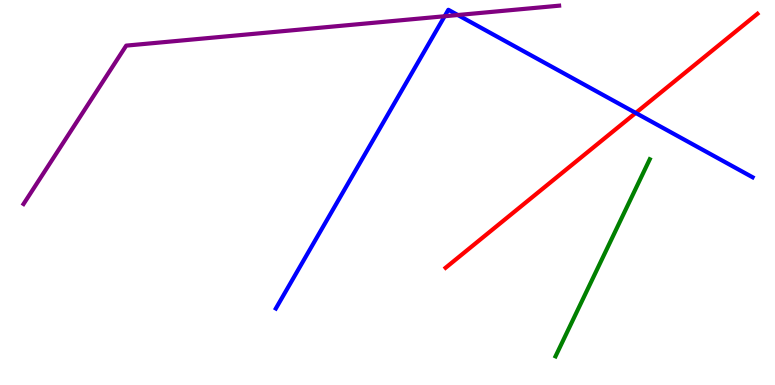[{'lines': ['blue', 'red'], 'intersections': [{'x': 8.2, 'y': 7.07}]}, {'lines': ['green', 'red'], 'intersections': []}, {'lines': ['purple', 'red'], 'intersections': []}, {'lines': ['blue', 'green'], 'intersections': []}, {'lines': ['blue', 'purple'], 'intersections': [{'x': 5.74, 'y': 9.58}, {'x': 5.91, 'y': 9.61}]}, {'lines': ['green', 'purple'], 'intersections': []}]